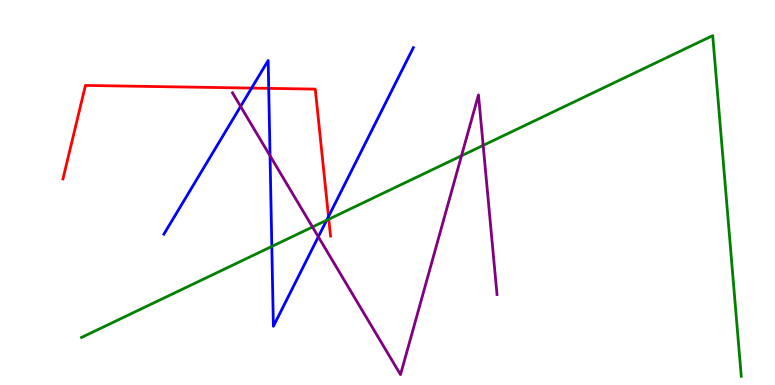[{'lines': ['blue', 'red'], 'intersections': [{'x': 3.25, 'y': 7.71}, {'x': 3.47, 'y': 7.7}, {'x': 4.24, 'y': 4.38}]}, {'lines': ['green', 'red'], 'intersections': [{'x': 4.24, 'y': 4.31}]}, {'lines': ['purple', 'red'], 'intersections': []}, {'lines': ['blue', 'green'], 'intersections': [{'x': 3.51, 'y': 3.6}, {'x': 4.22, 'y': 4.28}]}, {'lines': ['blue', 'purple'], 'intersections': [{'x': 3.1, 'y': 7.24}, {'x': 3.48, 'y': 5.95}, {'x': 4.11, 'y': 3.85}]}, {'lines': ['green', 'purple'], 'intersections': [{'x': 4.03, 'y': 4.1}, {'x': 5.95, 'y': 5.95}, {'x': 6.23, 'y': 6.22}]}]